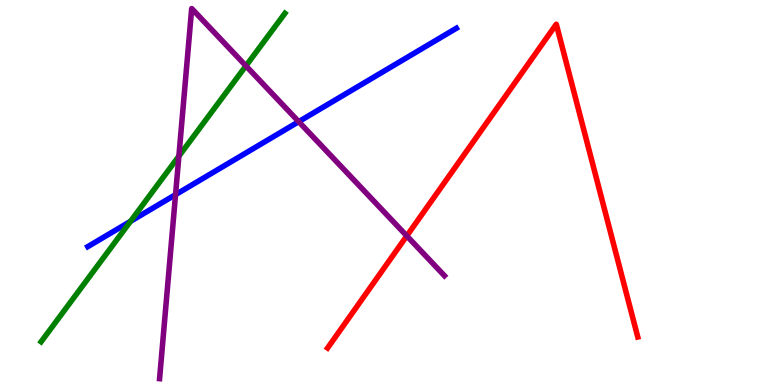[{'lines': ['blue', 'red'], 'intersections': []}, {'lines': ['green', 'red'], 'intersections': []}, {'lines': ['purple', 'red'], 'intersections': [{'x': 5.25, 'y': 3.87}]}, {'lines': ['blue', 'green'], 'intersections': [{'x': 1.68, 'y': 4.25}]}, {'lines': ['blue', 'purple'], 'intersections': [{'x': 2.27, 'y': 4.94}, {'x': 3.85, 'y': 6.84}]}, {'lines': ['green', 'purple'], 'intersections': [{'x': 2.31, 'y': 5.94}, {'x': 3.17, 'y': 8.29}]}]